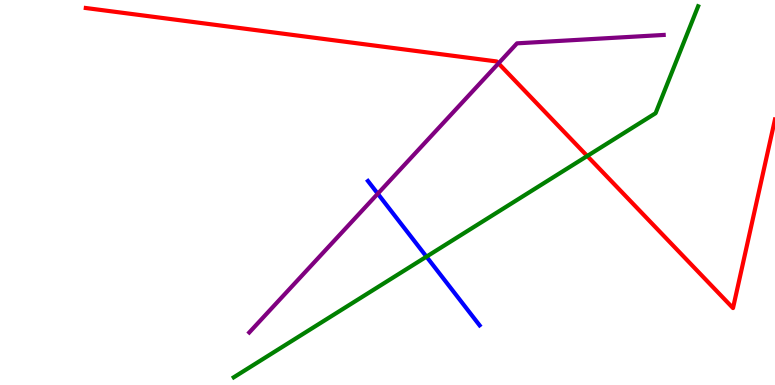[{'lines': ['blue', 'red'], 'intersections': []}, {'lines': ['green', 'red'], 'intersections': [{'x': 7.58, 'y': 5.95}]}, {'lines': ['purple', 'red'], 'intersections': [{'x': 6.43, 'y': 8.35}]}, {'lines': ['blue', 'green'], 'intersections': [{'x': 5.5, 'y': 3.33}]}, {'lines': ['blue', 'purple'], 'intersections': [{'x': 4.87, 'y': 4.97}]}, {'lines': ['green', 'purple'], 'intersections': []}]